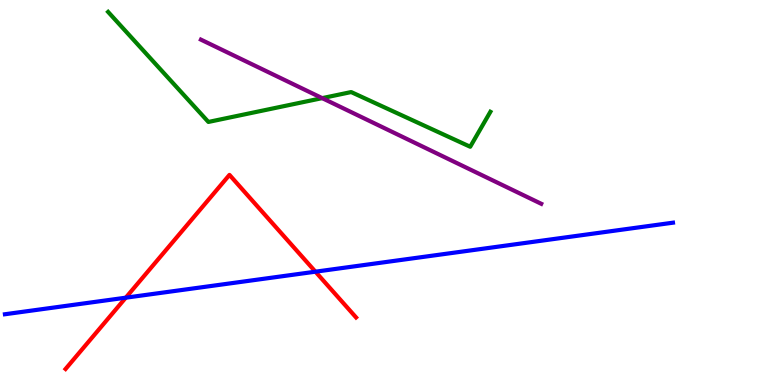[{'lines': ['blue', 'red'], 'intersections': [{'x': 1.62, 'y': 2.27}, {'x': 4.07, 'y': 2.94}]}, {'lines': ['green', 'red'], 'intersections': []}, {'lines': ['purple', 'red'], 'intersections': []}, {'lines': ['blue', 'green'], 'intersections': []}, {'lines': ['blue', 'purple'], 'intersections': []}, {'lines': ['green', 'purple'], 'intersections': [{'x': 4.16, 'y': 7.45}]}]